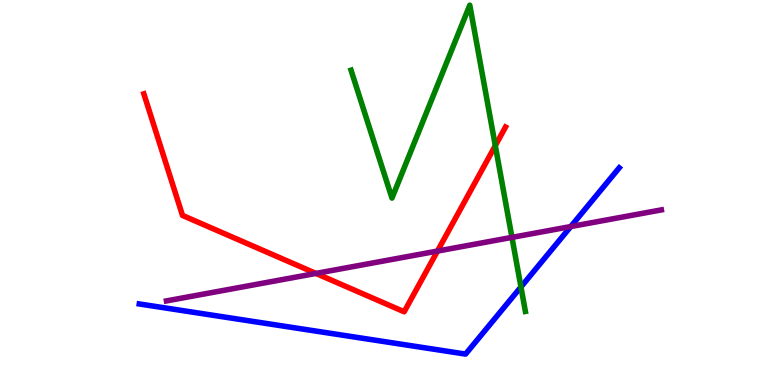[{'lines': ['blue', 'red'], 'intersections': []}, {'lines': ['green', 'red'], 'intersections': [{'x': 6.39, 'y': 6.22}]}, {'lines': ['purple', 'red'], 'intersections': [{'x': 4.08, 'y': 2.9}, {'x': 5.64, 'y': 3.48}]}, {'lines': ['blue', 'green'], 'intersections': [{'x': 6.72, 'y': 2.55}]}, {'lines': ['blue', 'purple'], 'intersections': [{'x': 7.36, 'y': 4.12}]}, {'lines': ['green', 'purple'], 'intersections': [{'x': 6.61, 'y': 3.83}]}]